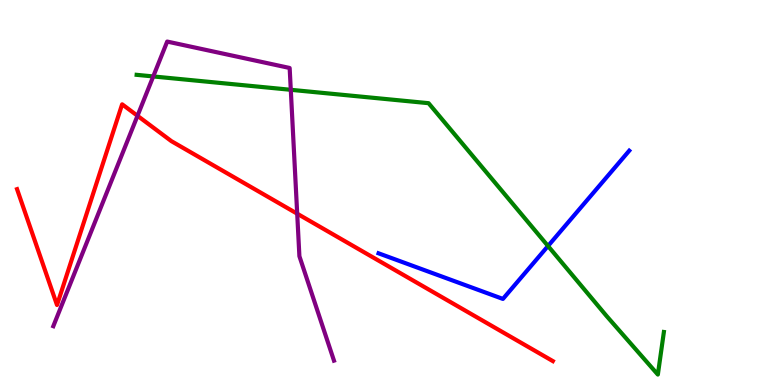[{'lines': ['blue', 'red'], 'intersections': []}, {'lines': ['green', 'red'], 'intersections': []}, {'lines': ['purple', 'red'], 'intersections': [{'x': 1.77, 'y': 6.99}, {'x': 3.83, 'y': 4.45}]}, {'lines': ['blue', 'green'], 'intersections': [{'x': 7.07, 'y': 3.61}]}, {'lines': ['blue', 'purple'], 'intersections': []}, {'lines': ['green', 'purple'], 'intersections': [{'x': 1.98, 'y': 8.01}, {'x': 3.75, 'y': 7.67}]}]